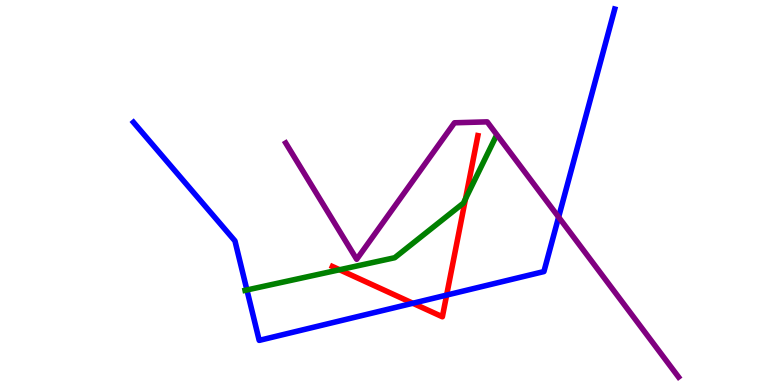[{'lines': ['blue', 'red'], 'intersections': [{'x': 5.33, 'y': 2.12}, {'x': 5.76, 'y': 2.34}]}, {'lines': ['green', 'red'], 'intersections': [{'x': 4.38, 'y': 2.99}, {'x': 6.01, 'y': 4.84}]}, {'lines': ['purple', 'red'], 'intersections': []}, {'lines': ['blue', 'green'], 'intersections': [{'x': 3.19, 'y': 2.47}]}, {'lines': ['blue', 'purple'], 'intersections': [{'x': 7.21, 'y': 4.36}]}, {'lines': ['green', 'purple'], 'intersections': []}]